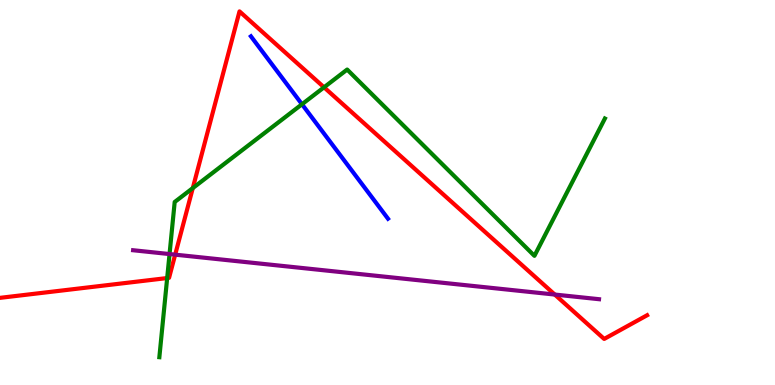[{'lines': ['blue', 'red'], 'intersections': []}, {'lines': ['green', 'red'], 'intersections': [{'x': 2.16, 'y': 2.78}, {'x': 2.49, 'y': 5.11}, {'x': 4.18, 'y': 7.73}]}, {'lines': ['purple', 'red'], 'intersections': [{'x': 2.26, 'y': 3.39}, {'x': 7.16, 'y': 2.35}]}, {'lines': ['blue', 'green'], 'intersections': [{'x': 3.9, 'y': 7.29}]}, {'lines': ['blue', 'purple'], 'intersections': []}, {'lines': ['green', 'purple'], 'intersections': [{'x': 2.19, 'y': 3.4}]}]